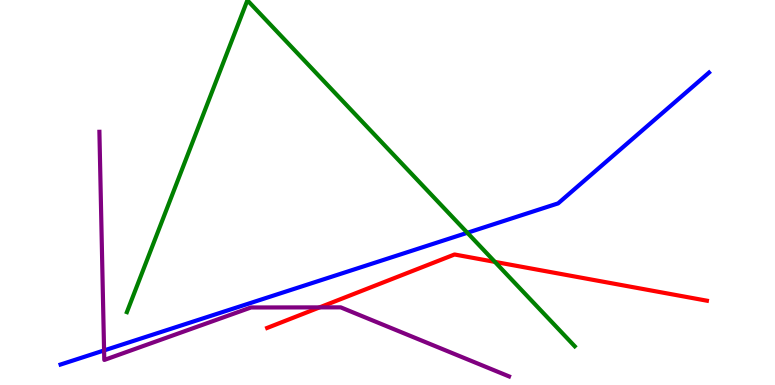[{'lines': ['blue', 'red'], 'intersections': []}, {'lines': ['green', 'red'], 'intersections': [{'x': 6.39, 'y': 3.2}]}, {'lines': ['purple', 'red'], 'intersections': [{'x': 4.12, 'y': 2.02}]}, {'lines': ['blue', 'green'], 'intersections': [{'x': 6.03, 'y': 3.95}]}, {'lines': ['blue', 'purple'], 'intersections': [{'x': 1.34, 'y': 0.898}]}, {'lines': ['green', 'purple'], 'intersections': []}]